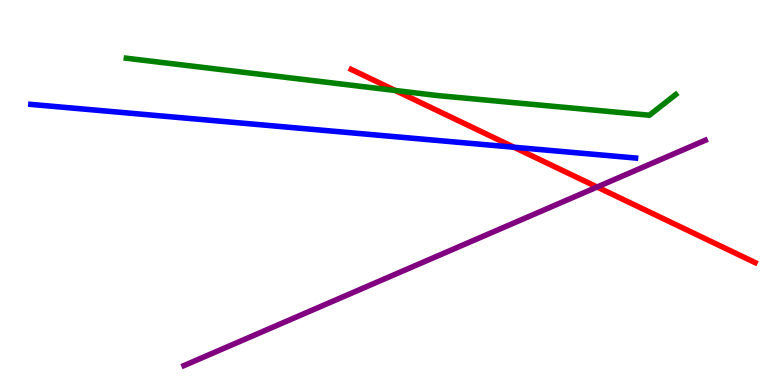[{'lines': ['blue', 'red'], 'intersections': [{'x': 6.63, 'y': 6.18}]}, {'lines': ['green', 'red'], 'intersections': [{'x': 5.1, 'y': 7.65}]}, {'lines': ['purple', 'red'], 'intersections': [{'x': 7.7, 'y': 5.14}]}, {'lines': ['blue', 'green'], 'intersections': []}, {'lines': ['blue', 'purple'], 'intersections': []}, {'lines': ['green', 'purple'], 'intersections': []}]